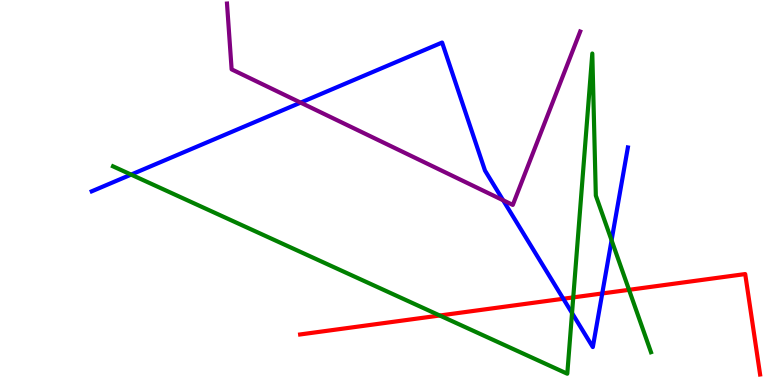[{'lines': ['blue', 'red'], 'intersections': [{'x': 7.27, 'y': 2.24}, {'x': 7.77, 'y': 2.38}]}, {'lines': ['green', 'red'], 'intersections': [{'x': 5.67, 'y': 1.8}, {'x': 7.4, 'y': 2.28}, {'x': 8.12, 'y': 2.47}]}, {'lines': ['purple', 'red'], 'intersections': []}, {'lines': ['blue', 'green'], 'intersections': [{'x': 1.69, 'y': 5.46}, {'x': 7.38, 'y': 1.87}, {'x': 7.89, 'y': 3.76}]}, {'lines': ['blue', 'purple'], 'intersections': [{'x': 3.88, 'y': 7.33}, {'x': 6.49, 'y': 4.8}]}, {'lines': ['green', 'purple'], 'intersections': []}]